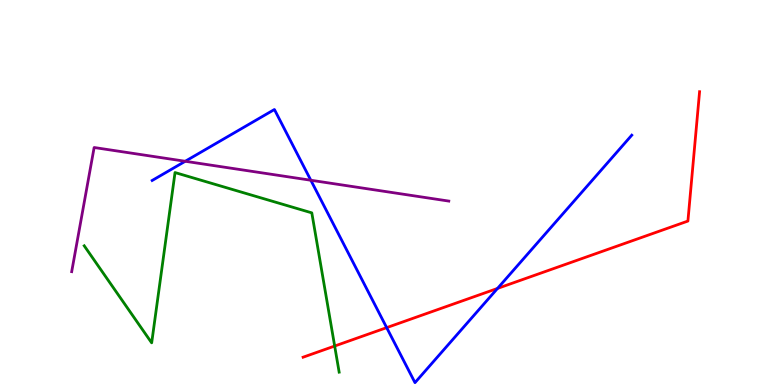[{'lines': ['blue', 'red'], 'intersections': [{'x': 4.99, 'y': 1.49}, {'x': 6.42, 'y': 2.51}]}, {'lines': ['green', 'red'], 'intersections': [{'x': 4.32, 'y': 1.01}]}, {'lines': ['purple', 'red'], 'intersections': []}, {'lines': ['blue', 'green'], 'intersections': []}, {'lines': ['blue', 'purple'], 'intersections': [{'x': 2.39, 'y': 5.81}, {'x': 4.01, 'y': 5.32}]}, {'lines': ['green', 'purple'], 'intersections': []}]